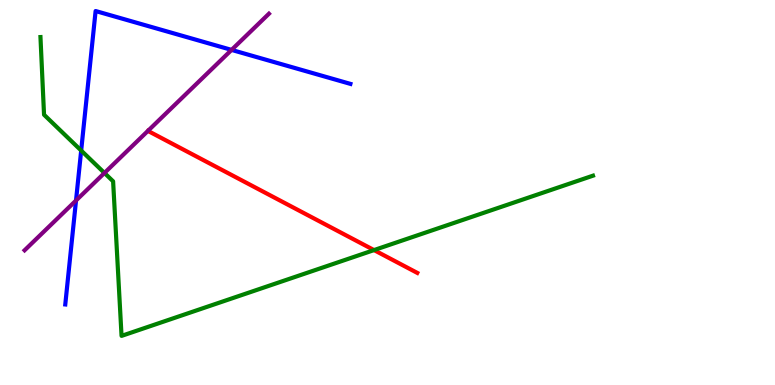[{'lines': ['blue', 'red'], 'intersections': []}, {'lines': ['green', 'red'], 'intersections': [{'x': 4.83, 'y': 3.5}]}, {'lines': ['purple', 'red'], 'intersections': []}, {'lines': ['blue', 'green'], 'intersections': [{'x': 1.05, 'y': 6.09}]}, {'lines': ['blue', 'purple'], 'intersections': [{'x': 0.981, 'y': 4.79}, {'x': 2.99, 'y': 8.7}]}, {'lines': ['green', 'purple'], 'intersections': [{'x': 1.35, 'y': 5.51}]}]